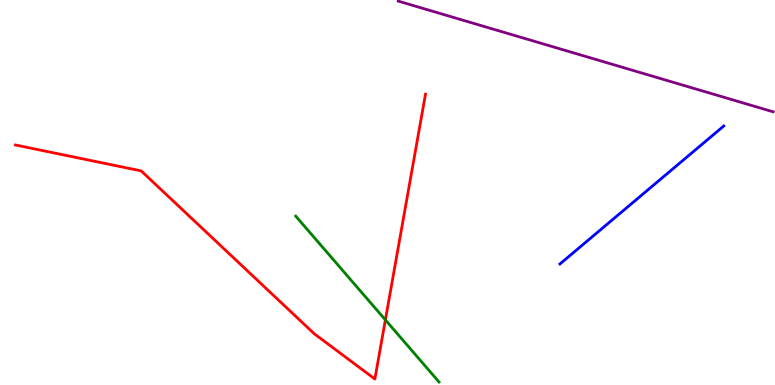[{'lines': ['blue', 'red'], 'intersections': []}, {'lines': ['green', 'red'], 'intersections': [{'x': 4.97, 'y': 1.69}]}, {'lines': ['purple', 'red'], 'intersections': []}, {'lines': ['blue', 'green'], 'intersections': []}, {'lines': ['blue', 'purple'], 'intersections': []}, {'lines': ['green', 'purple'], 'intersections': []}]